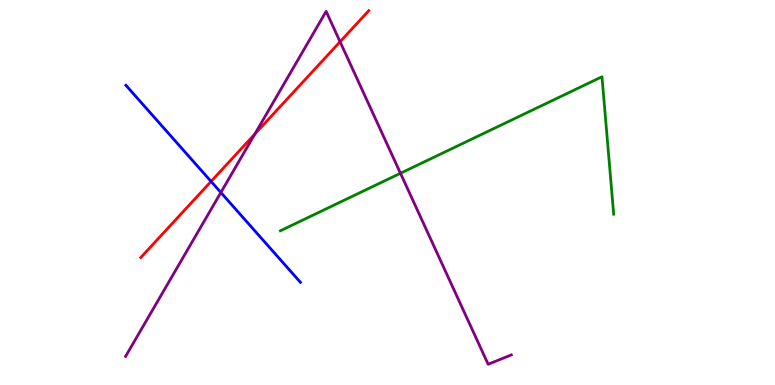[{'lines': ['blue', 'red'], 'intersections': [{'x': 2.72, 'y': 5.29}]}, {'lines': ['green', 'red'], 'intersections': []}, {'lines': ['purple', 'red'], 'intersections': [{'x': 3.29, 'y': 6.52}, {'x': 4.39, 'y': 8.92}]}, {'lines': ['blue', 'green'], 'intersections': []}, {'lines': ['blue', 'purple'], 'intersections': [{'x': 2.85, 'y': 5.0}]}, {'lines': ['green', 'purple'], 'intersections': [{'x': 5.17, 'y': 5.5}]}]